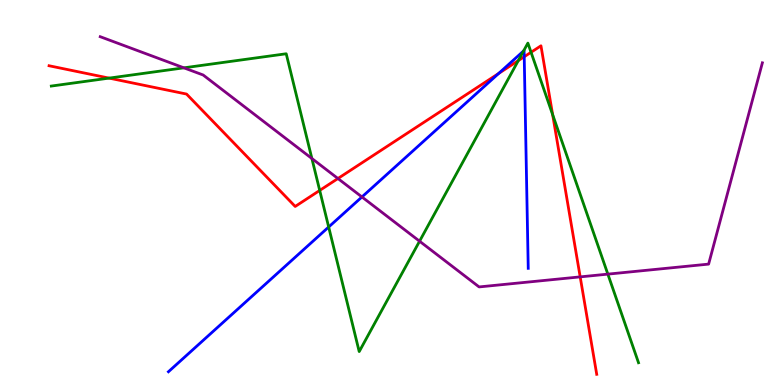[{'lines': ['blue', 'red'], 'intersections': [{'x': 6.43, 'y': 8.09}, {'x': 6.76, 'y': 8.53}]}, {'lines': ['green', 'red'], 'intersections': [{'x': 1.41, 'y': 7.97}, {'x': 4.13, 'y': 5.05}, {'x': 6.69, 'y': 8.43}, {'x': 6.85, 'y': 8.64}, {'x': 7.13, 'y': 7.02}]}, {'lines': ['purple', 'red'], 'intersections': [{'x': 4.36, 'y': 5.36}, {'x': 7.49, 'y': 2.81}]}, {'lines': ['blue', 'green'], 'intersections': [{'x': 4.24, 'y': 4.1}, {'x': 6.76, 'y': 8.68}]}, {'lines': ['blue', 'purple'], 'intersections': [{'x': 4.67, 'y': 4.88}]}, {'lines': ['green', 'purple'], 'intersections': [{'x': 2.37, 'y': 8.24}, {'x': 4.02, 'y': 5.88}, {'x': 5.41, 'y': 3.73}, {'x': 7.84, 'y': 2.88}]}]